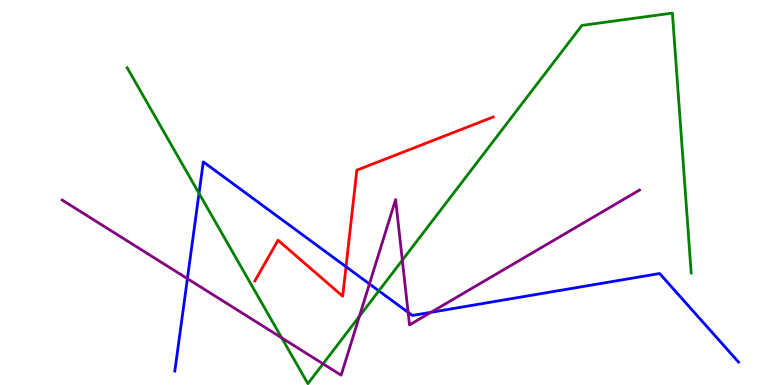[{'lines': ['blue', 'red'], 'intersections': [{'x': 4.46, 'y': 3.07}]}, {'lines': ['green', 'red'], 'intersections': []}, {'lines': ['purple', 'red'], 'intersections': []}, {'lines': ['blue', 'green'], 'intersections': [{'x': 2.57, 'y': 4.98}, {'x': 4.89, 'y': 2.44}]}, {'lines': ['blue', 'purple'], 'intersections': [{'x': 2.42, 'y': 2.76}, {'x': 4.77, 'y': 2.62}, {'x': 5.27, 'y': 1.89}, {'x': 5.56, 'y': 1.89}]}, {'lines': ['green', 'purple'], 'intersections': [{'x': 3.63, 'y': 1.22}, {'x': 4.17, 'y': 0.55}, {'x': 4.64, 'y': 1.78}, {'x': 5.19, 'y': 3.24}]}]